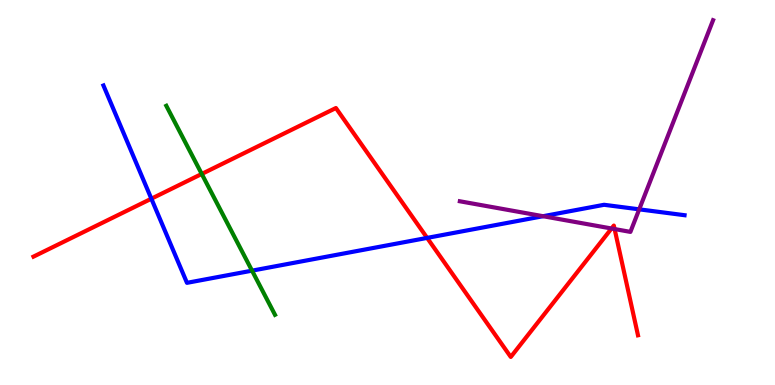[{'lines': ['blue', 'red'], 'intersections': [{'x': 1.95, 'y': 4.84}, {'x': 5.51, 'y': 3.82}]}, {'lines': ['green', 'red'], 'intersections': [{'x': 2.6, 'y': 5.48}]}, {'lines': ['purple', 'red'], 'intersections': [{'x': 7.89, 'y': 4.06}, {'x': 7.93, 'y': 4.05}]}, {'lines': ['blue', 'green'], 'intersections': [{'x': 3.25, 'y': 2.97}]}, {'lines': ['blue', 'purple'], 'intersections': [{'x': 7.01, 'y': 4.38}, {'x': 8.25, 'y': 4.56}]}, {'lines': ['green', 'purple'], 'intersections': []}]